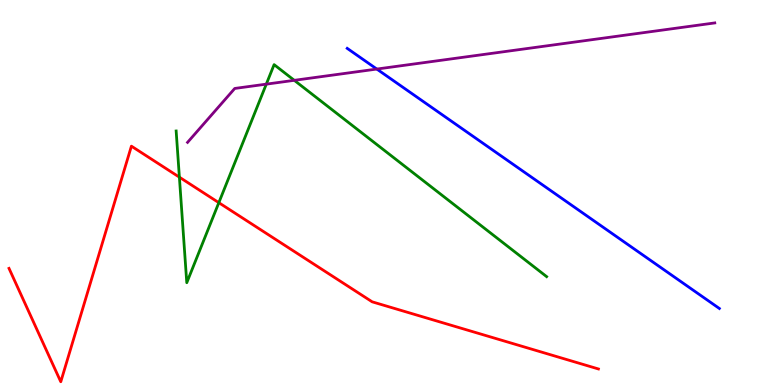[{'lines': ['blue', 'red'], 'intersections': []}, {'lines': ['green', 'red'], 'intersections': [{'x': 2.31, 'y': 5.4}, {'x': 2.82, 'y': 4.74}]}, {'lines': ['purple', 'red'], 'intersections': []}, {'lines': ['blue', 'green'], 'intersections': []}, {'lines': ['blue', 'purple'], 'intersections': [{'x': 4.86, 'y': 8.21}]}, {'lines': ['green', 'purple'], 'intersections': [{'x': 3.44, 'y': 7.81}, {'x': 3.8, 'y': 7.91}]}]